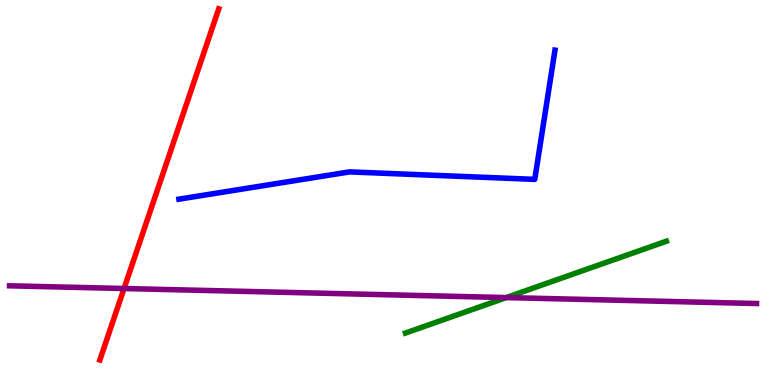[{'lines': ['blue', 'red'], 'intersections': []}, {'lines': ['green', 'red'], 'intersections': []}, {'lines': ['purple', 'red'], 'intersections': [{'x': 1.6, 'y': 2.51}]}, {'lines': ['blue', 'green'], 'intersections': []}, {'lines': ['blue', 'purple'], 'intersections': []}, {'lines': ['green', 'purple'], 'intersections': [{'x': 6.53, 'y': 2.27}]}]